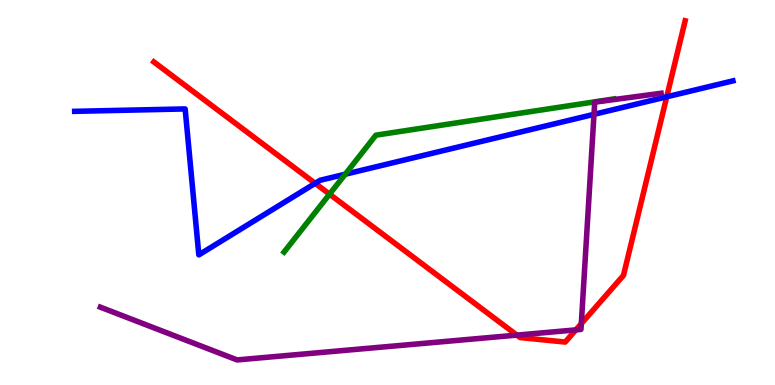[{'lines': ['blue', 'red'], 'intersections': [{'x': 4.07, 'y': 5.24}, {'x': 8.6, 'y': 7.49}]}, {'lines': ['green', 'red'], 'intersections': [{'x': 4.25, 'y': 4.96}]}, {'lines': ['purple', 'red'], 'intersections': [{'x': 6.67, 'y': 1.3}, {'x': 7.43, 'y': 1.43}, {'x': 7.5, 'y': 1.59}]}, {'lines': ['blue', 'green'], 'intersections': [{'x': 4.45, 'y': 5.47}]}, {'lines': ['blue', 'purple'], 'intersections': [{'x': 7.66, 'y': 7.03}]}, {'lines': ['green', 'purple'], 'intersections': []}]